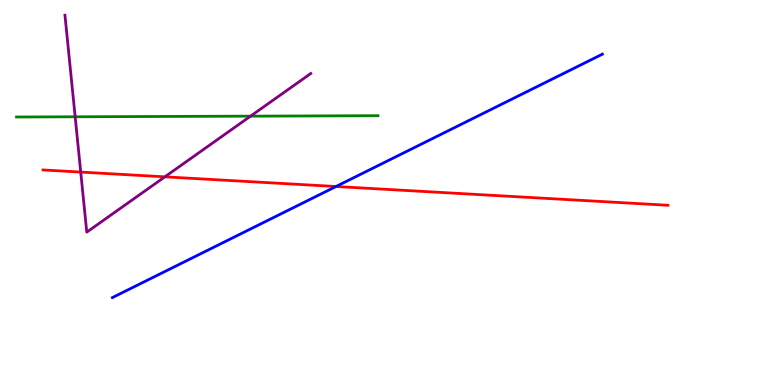[{'lines': ['blue', 'red'], 'intersections': [{'x': 4.34, 'y': 5.16}]}, {'lines': ['green', 'red'], 'intersections': []}, {'lines': ['purple', 'red'], 'intersections': [{'x': 1.04, 'y': 5.53}, {'x': 2.13, 'y': 5.41}]}, {'lines': ['blue', 'green'], 'intersections': []}, {'lines': ['blue', 'purple'], 'intersections': []}, {'lines': ['green', 'purple'], 'intersections': [{'x': 0.97, 'y': 6.97}, {'x': 3.23, 'y': 6.98}]}]